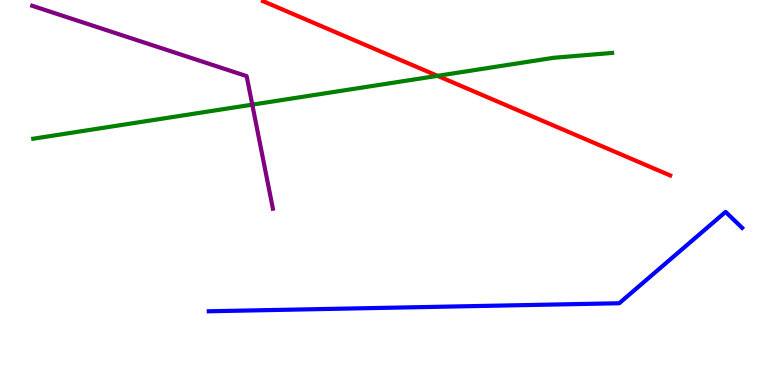[{'lines': ['blue', 'red'], 'intersections': []}, {'lines': ['green', 'red'], 'intersections': [{'x': 5.65, 'y': 8.03}]}, {'lines': ['purple', 'red'], 'intersections': []}, {'lines': ['blue', 'green'], 'intersections': []}, {'lines': ['blue', 'purple'], 'intersections': []}, {'lines': ['green', 'purple'], 'intersections': [{'x': 3.26, 'y': 7.28}]}]